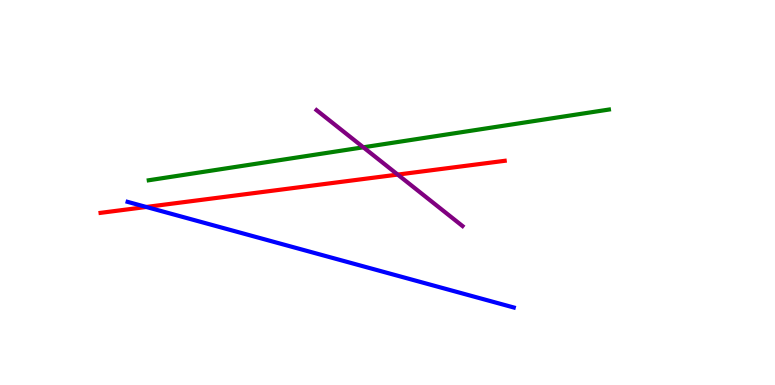[{'lines': ['blue', 'red'], 'intersections': [{'x': 1.89, 'y': 4.62}]}, {'lines': ['green', 'red'], 'intersections': []}, {'lines': ['purple', 'red'], 'intersections': [{'x': 5.13, 'y': 5.47}]}, {'lines': ['blue', 'green'], 'intersections': []}, {'lines': ['blue', 'purple'], 'intersections': []}, {'lines': ['green', 'purple'], 'intersections': [{'x': 4.69, 'y': 6.17}]}]